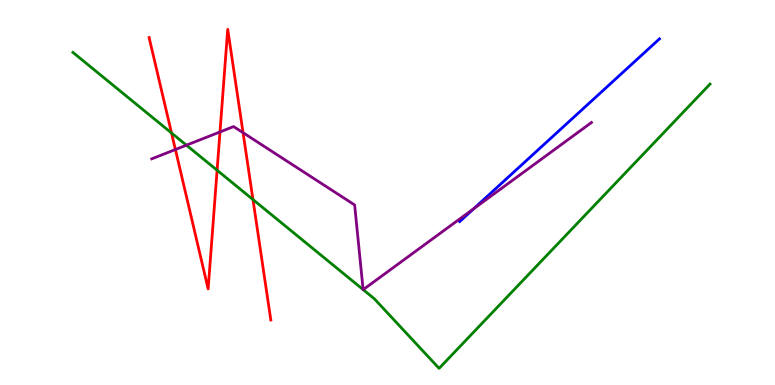[{'lines': ['blue', 'red'], 'intersections': []}, {'lines': ['green', 'red'], 'intersections': [{'x': 2.21, 'y': 6.55}, {'x': 2.8, 'y': 5.58}, {'x': 3.26, 'y': 4.82}]}, {'lines': ['purple', 'red'], 'intersections': [{'x': 2.26, 'y': 6.12}, {'x': 2.84, 'y': 6.57}, {'x': 3.14, 'y': 6.55}]}, {'lines': ['blue', 'green'], 'intersections': []}, {'lines': ['blue', 'purple'], 'intersections': [{'x': 6.11, 'y': 4.58}]}, {'lines': ['green', 'purple'], 'intersections': [{'x': 2.41, 'y': 6.23}, {'x': 4.69, 'y': 2.48}, {'x': 4.69, 'y': 2.48}]}]